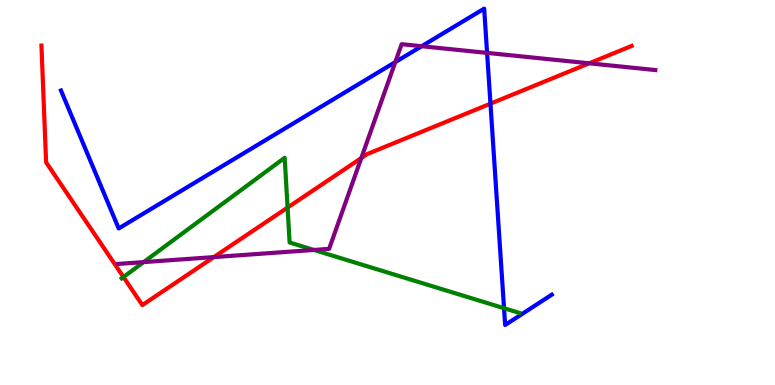[{'lines': ['blue', 'red'], 'intersections': [{'x': 6.33, 'y': 7.31}]}, {'lines': ['green', 'red'], 'intersections': [{'x': 1.59, 'y': 2.8}, {'x': 3.71, 'y': 4.61}]}, {'lines': ['purple', 'red'], 'intersections': [{'x': 2.76, 'y': 3.32}, {'x': 4.66, 'y': 5.89}, {'x': 7.6, 'y': 8.36}]}, {'lines': ['blue', 'green'], 'intersections': [{'x': 6.5, 'y': 1.99}]}, {'lines': ['blue', 'purple'], 'intersections': [{'x': 5.1, 'y': 8.39}, {'x': 5.44, 'y': 8.8}, {'x': 6.29, 'y': 8.63}]}, {'lines': ['green', 'purple'], 'intersections': [{'x': 1.85, 'y': 3.19}, {'x': 4.05, 'y': 3.51}]}]